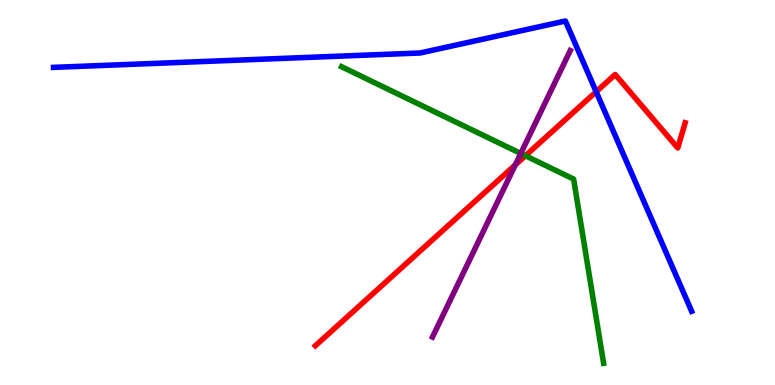[{'lines': ['blue', 'red'], 'intersections': [{'x': 7.69, 'y': 7.62}]}, {'lines': ['green', 'red'], 'intersections': [{'x': 6.78, 'y': 5.95}]}, {'lines': ['purple', 'red'], 'intersections': [{'x': 6.65, 'y': 5.72}]}, {'lines': ['blue', 'green'], 'intersections': []}, {'lines': ['blue', 'purple'], 'intersections': []}, {'lines': ['green', 'purple'], 'intersections': [{'x': 6.72, 'y': 6.01}]}]